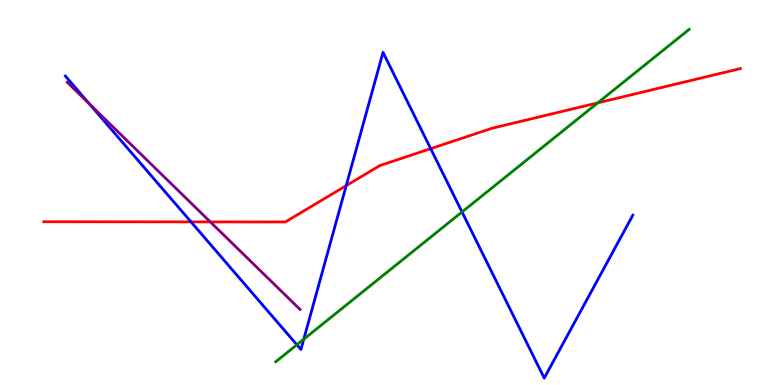[{'lines': ['blue', 'red'], 'intersections': [{'x': 2.46, 'y': 4.24}, {'x': 4.47, 'y': 5.18}, {'x': 5.56, 'y': 6.14}]}, {'lines': ['green', 'red'], 'intersections': [{'x': 7.71, 'y': 7.33}]}, {'lines': ['purple', 'red'], 'intersections': [{'x': 2.71, 'y': 4.24}]}, {'lines': ['blue', 'green'], 'intersections': [{'x': 3.83, 'y': 1.05}, {'x': 3.92, 'y': 1.19}, {'x': 5.96, 'y': 4.49}]}, {'lines': ['blue', 'purple'], 'intersections': [{'x': 1.15, 'y': 7.31}]}, {'lines': ['green', 'purple'], 'intersections': []}]